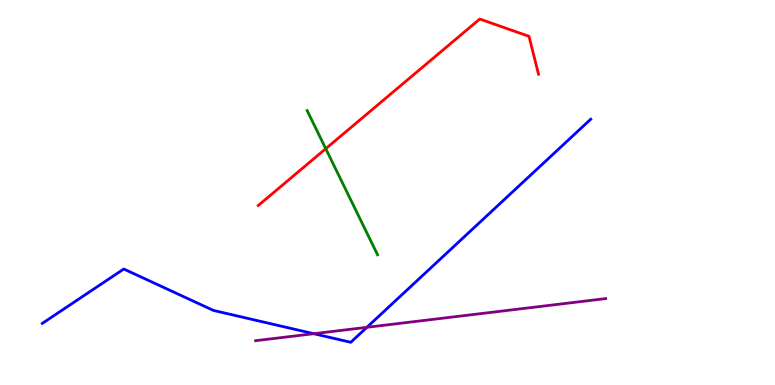[{'lines': ['blue', 'red'], 'intersections': []}, {'lines': ['green', 'red'], 'intersections': [{'x': 4.2, 'y': 6.14}]}, {'lines': ['purple', 'red'], 'intersections': []}, {'lines': ['blue', 'green'], 'intersections': []}, {'lines': ['blue', 'purple'], 'intersections': [{'x': 4.05, 'y': 1.33}, {'x': 4.73, 'y': 1.5}]}, {'lines': ['green', 'purple'], 'intersections': []}]